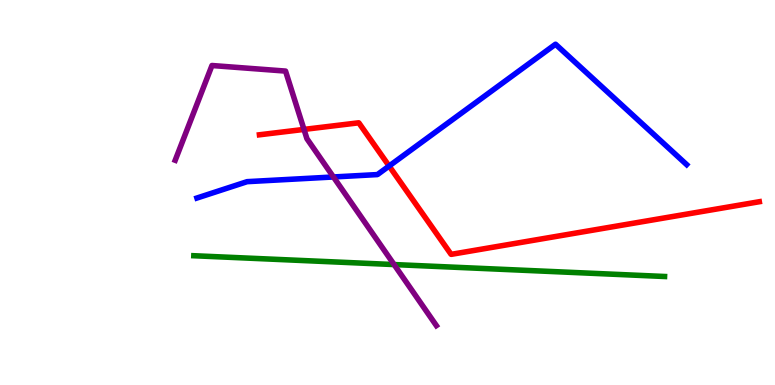[{'lines': ['blue', 'red'], 'intersections': [{'x': 5.02, 'y': 5.69}]}, {'lines': ['green', 'red'], 'intersections': []}, {'lines': ['purple', 'red'], 'intersections': [{'x': 3.92, 'y': 6.64}]}, {'lines': ['blue', 'green'], 'intersections': []}, {'lines': ['blue', 'purple'], 'intersections': [{'x': 4.3, 'y': 5.4}]}, {'lines': ['green', 'purple'], 'intersections': [{'x': 5.09, 'y': 3.13}]}]